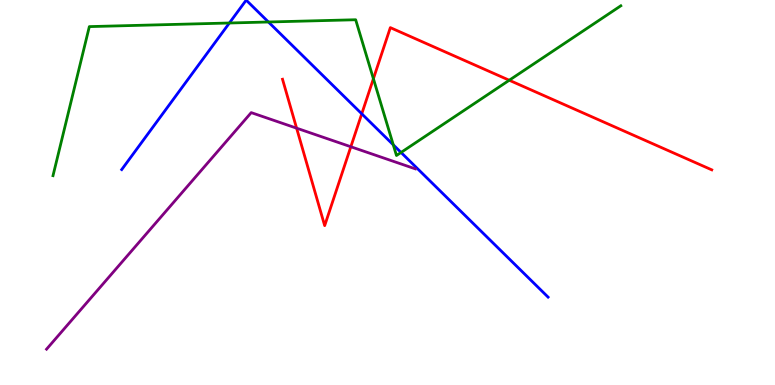[{'lines': ['blue', 'red'], 'intersections': [{'x': 4.67, 'y': 7.04}]}, {'lines': ['green', 'red'], 'intersections': [{'x': 4.82, 'y': 7.96}, {'x': 6.57, 'y': 7.92}]}, {'lines': ['purple', 'red'], 'intersections': [{'x': 3.83, 'y': 6.67}, {'x': 4.53, 'y': 6.19}]}, {'lines': ['blue', 'green'], 'intersections': [{'x': 2.96, 'y': 9.4}, {'x': 3.46, 'y': 9.43}, {'x': 5.07, 'y': 6.24}, {'x': 5.17, 'y': 6.04}]}, {'lines': ['blue', 'purple'], 'intersections': []}, {'lines': ['green', 'purple'], 'intersections': []}]